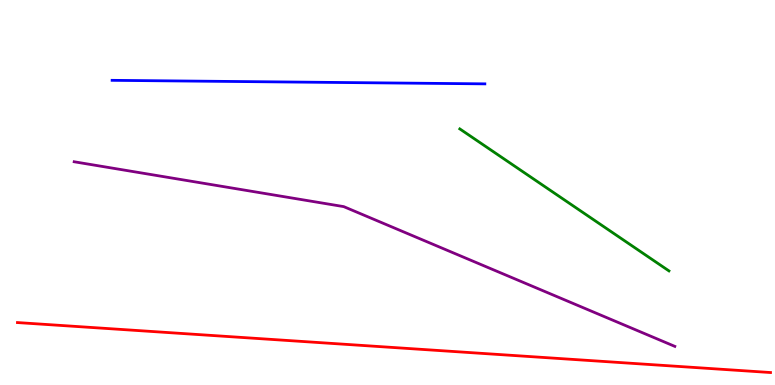[{'lines': ['blue', 'red'], 'intersections': []}, {'lines': ['green', 'red'], 'intersections': []}, {'lines': ['purple', 'red'], 'intersections': []}, {'lines': ['blue', 'green'], 'intersections': []}, {'lines': ['blue', 'purple'], 'intersections': []}, {'lines': ['green', 'purple'], 'intersections': []}]